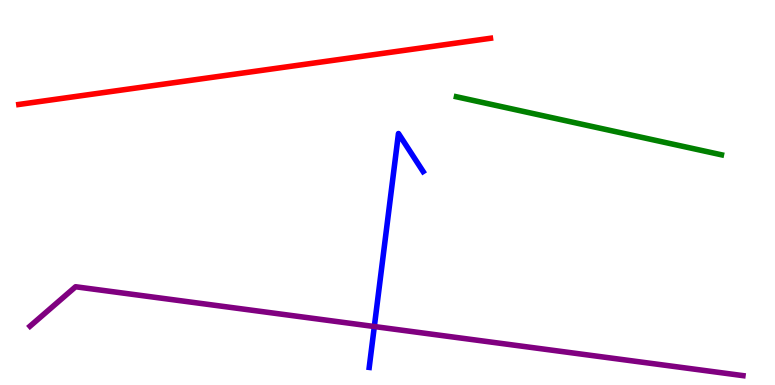[{'lines': ['blue', 'red'], 'intersections': []}, {'lines': ['green', 'red'], 'intersections': []}, {'lines': ['purple', 'red'], 'intersections': []}, {'lines': ['blue', 'green'], 'intersections': []}, {'lines': ['blue', 'purple'], 'intersections': [{'x': 4.83, 'y': 1.52}]}, {'lines': ['green', 'purple'], 'intersections': []}]